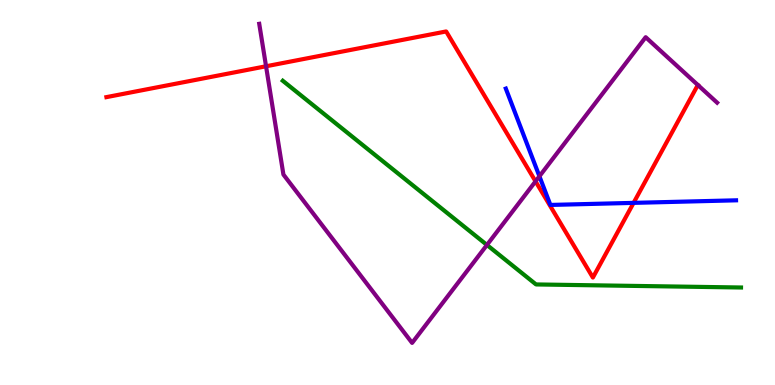[{'lines': ['blue', 'red'], 'intersections': [{'x': 8.18, 'y': 4.73}]}, {'lines': ['green', 'red'], 'intersections': []}, {'lines': ['purple', 'red'], 'intersections': [{'x': 3.43, 'y': 8.28}, {'x': 6.91, 'y': 5.29}]}, {'lines': ['blue', 'green'], 'intersections': []}, {'lines': ['blue', 'purple'], 'intersections': [{'x': 6.96, 'y': 5.42}]}, {'lines': ['green', 'purple'], 'intersections': [{'x': 6.28, 'y': 3.64}]}]